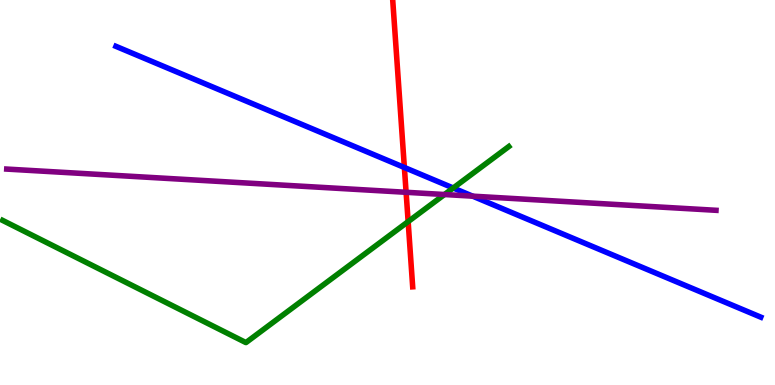[{'lines': ['blue', 'red'], 'intersections': [{'x': 5.22, 'y': 5.65}]}, {'lines': ['green', 'red'], 'intersections': [{'x': 5.27, 'y': 4.24}]}, {'lines': ['purple', 'red'], 'intersections': [{'x': 5.24, 'y': 5.01}]}, {'lines': ['blue', 'green'], 'intersections': [{'x': 5.85, 'y': 5.12}]}, {'lines': ['blue', 'purple'], 'intersections': [{'x': 6.1, 'y': 4.9}]}, {'lines': ['green', 'purple'], 'intersections': [{'x': 5.74, 'y': 4.95}]}]